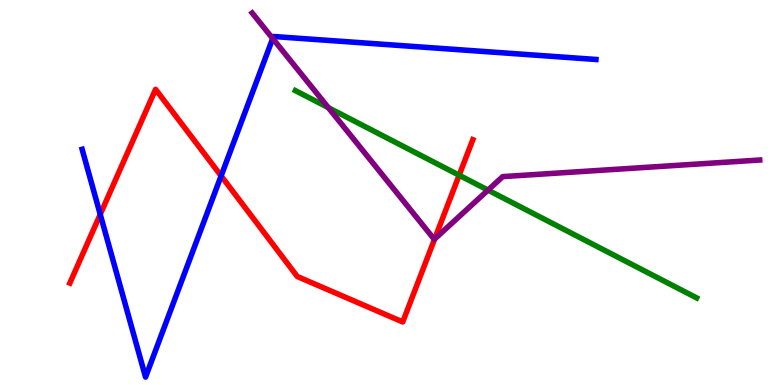[{'lines': ['blue', 'red'], 'intersections': [{'x': 1.29, 'y': 4.43}, {'x': 2.85, 'y': 5.43}]}, {'lines': ['green', 'red'], 'intersections': [{'x': 5.92, 'y': 5.45}]}, {'lines': ['purple', 'red'], 'intersections': [{'x': 5.61, 'y': 3.79}]}, {'lines': ['blue', 'green'], 'intersections': []}, {'lines': ['blue', 'purple'], 'intersections': [{'x': 3.52, 'y': 9.0}]}, {'lines': ['green', 'purple'], 'intersections': [{'x': 4.24, 'y': 7.2}, {'x': 6.3, 'y': 5.06}]}]